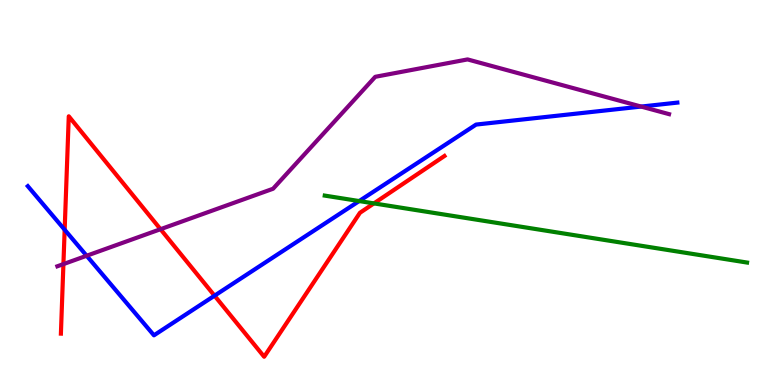[{'lines': ['blue', 'red'], 'intersections': [{'x': 0.834, 'y': 4.03}, {'x': 2.77, 'y': 2.32}]}, {'lines': ['green', 'red'], 'intersections': [{'x': 4.82, 'y': 4.72}]}, {'lines': ['purple', 'red'], 'intersections': [{'x': 0.818, 'y': 3.14}, {'x': 2.07, 'y': 4.05}]}, {'lines': ['blue', 'green'], 'intersections': [{'x': 4.63, 'y': 4.78}]}, {'lines': ['blue', 'purple'], 'intersections': [{'x': 1.12, 'y': 3.36}, {'x': 8.27, 'y': 7.23}]}, {'lines': ['green', 'purple'], 'intersections': []}]